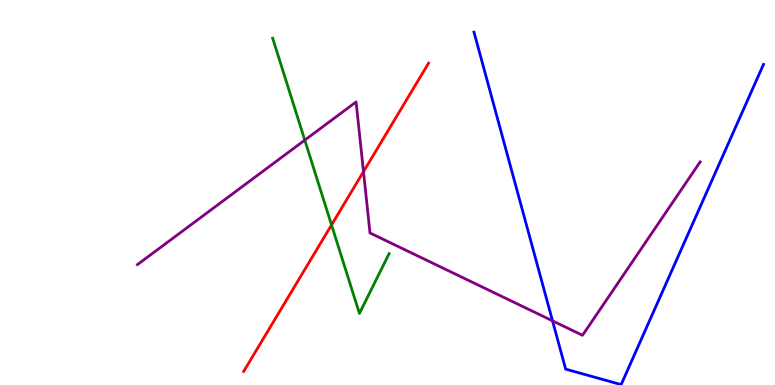[{'lines': ['blue', 'red'], 'intersections': []}, {'lines': ['green', 'red'], 'intersections': [{'x': 4.28, 'y': 4.16}]}, {'lines': ['purple', 'red'], 'intersections': [{'x': 4.69, 'y': 5.54}]}, {'lines': ['blue', 'green'], 'intersections': []}, {'lines': ['blue', 'purple'], 'intersections': [{'x': 7.13, 'y': 1.67}]}, {'lines': ['green', 'purple'], 'intersections': [{'x': 3.93, 'y': 6.36}]}]